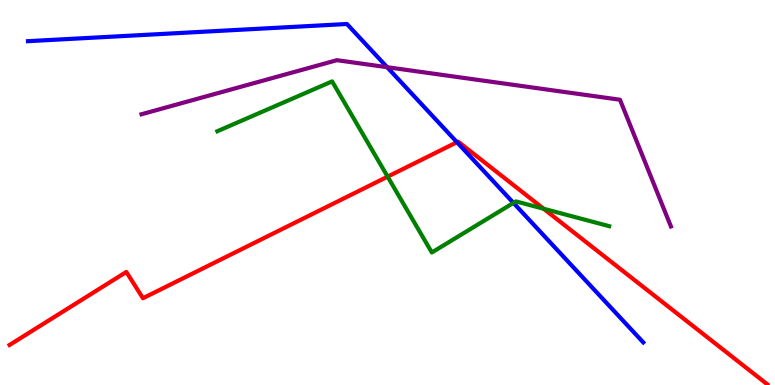[{'lines': ['blue', 'red'], 'intersections': [{'x': 5.9, 'y': 6.31}]}, {'lines': ['green', 'red'], 'intersections': [{'x': 5.0, 'y': 5.41}, {'x': 7.01, 'y': 4.58}]}, {'lines': ['purple', 'red'], 'intersections': []}, {'lines': ['blue', 'green'], 'intersections': [{'x': 6.63, 'y': 4.73}]}, {'lines': ['blue', 'purple'], 'intersections': [{'x': 5.0, 'y': 8.25}]}, {'lines': ['green', 'purple'], 'intersections': []}]